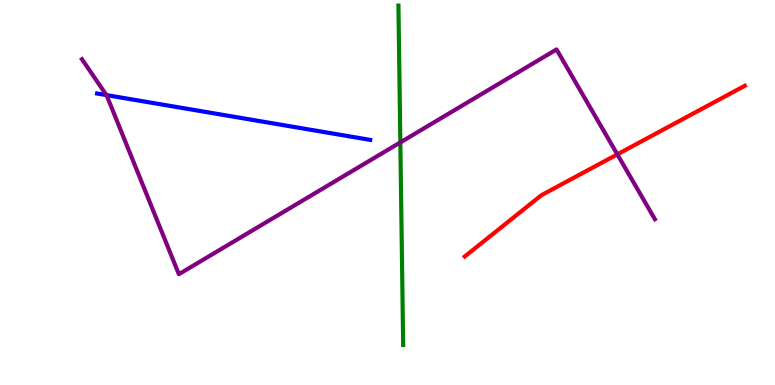[{'lines': ['blue', 'red'], 'intersections': []}, {'lines': ['green', 'red'], 'intersections': []}, {'lines': ['purple', 'red'], 'intersections': [{'x': 7.97, 'y': 5.99}]}, {'lines': ['blue', 'green'], 'intersections': []}, {'lines': ['blue', 'purple'], 'intersections': [{'x': 1.37, 'y': 7.53}]}, {'lines': ['green', 'purple'], 'intersections': [{'x': 5.17, 'y': 6.3}]}]